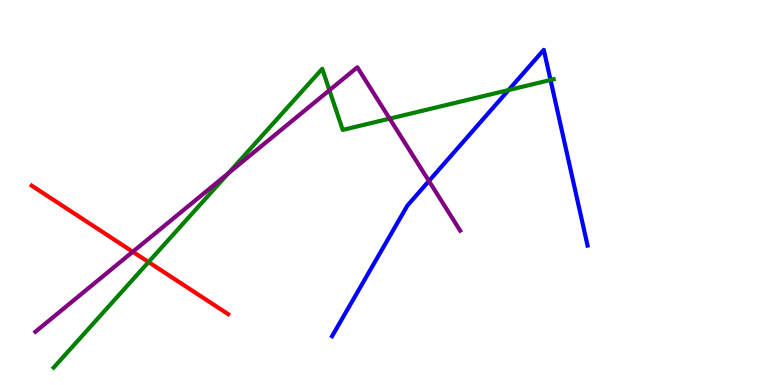[{'lines': ['blue', 'red'], 'intersections': []}, {'lines': ['green', 'red'], 'intersections': [{'x': 1.92, 'y': 3.19}]}, {'lines': ['purple', 'red'], 'intersections': [{'x': 1.71, 'y': 3.46}]}, {'lines': ['blue', 'green'], 'intersections': [{'x': 6.56, 'y': 7.66}, {'x': 7.1, 'y': 7.92}]}, {'lines': ['blue', 'purple'], 'intersections': [{'x': 5.53, 'y': 5.3}]}, {'lines': ['green', 'purple'], 'intersections': [{'x': 2.95, 'y': 5.5}, {'x': 4.25, 'y': 7.66}, {'x': 5.03, 'y': 6.92}]}]